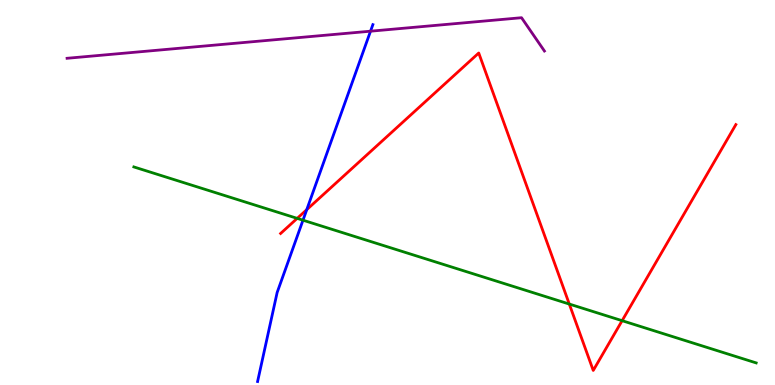[{'lines': ['blue', 'red'], 'intersections': [{'x': 3.96, 'y': 4.55}]}, {'lines': ['green', 'red'], 'intersections': [{'x': 3.83, 'y': 4.33}, {'x': 7.35, 'y': 2.1}, {'x': 8.03, 'y': 1.67}]}, {'lines': ['purple', 'red'], 'intersections': []}, {'lines': ['blue', 'green'], 'intersections': [{'x': 3.91, 'y': 4.28}]}, {'lines': ['blue', 'purple'], 'intersections': [{'x': 4.78, 'y': 9.19}]}, {'lines': ['green', 'purple'], 'intersections': []}]